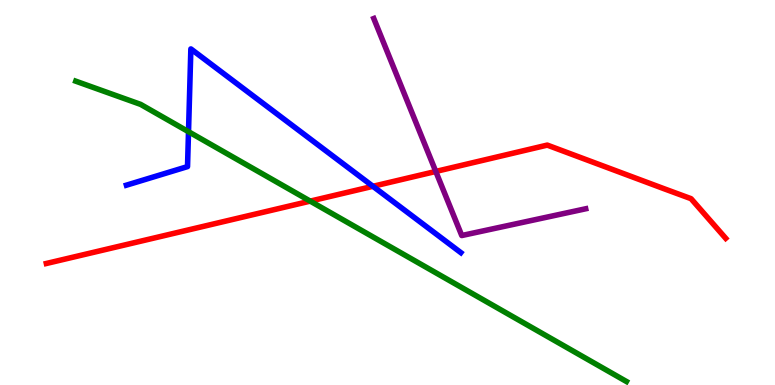[{'lines': ['blue', 'red'], 'intersections': [{'x': 4.81, 'y': 5.16}]}, {'lines': ['green', 'red'], 'intersections': [{'x': 4.0, 'y': 4.78}]}, {'lines': ['purple', 'red'], 'intersections': [{'x': 5.62, 'y': 5.55}]}, {'lines': ['blue', 'green'], 'intersections': [{'x': 2.43, 'y': 6.58}]}, {'lines': ['blue', 'purple'], 'intersections': []}, {'lines': ['green', 'purple'], 'intersections': []}]